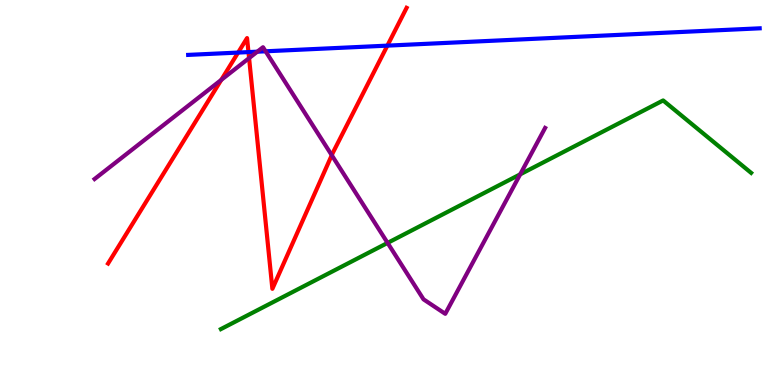[{'lines': ['blue', 'red'], 'intersections': [{'x': 3.07, 'y': 8.63}, {'x': 3.21, 'y': 8.65}, {'x': 5.0, 'y': 8.81}]}, {'lines': ['green', 'red'], 'intersections': []}, {'lines': ['purple', 'red'], 'intersections': [{'x': 2.86, 'y': 7.93}, {'x': 3.21, 'y': 8.49}, {'x': 4.28, 'y': 5.97}]}, {'lines': ['blue', 'green'], 'intersections': []}, {'lines': ['blue', 'purple'], 'intersections': [{'x': 3.32, 'y': 8.66}, {'x': 3.43, 'y': 8.67}]}, {'lines': ['green', 'purple'], 'intersections': [{'x': 5.0, 'y': 3.69}, {'x': 6.71, 'y': 5.47}]}]